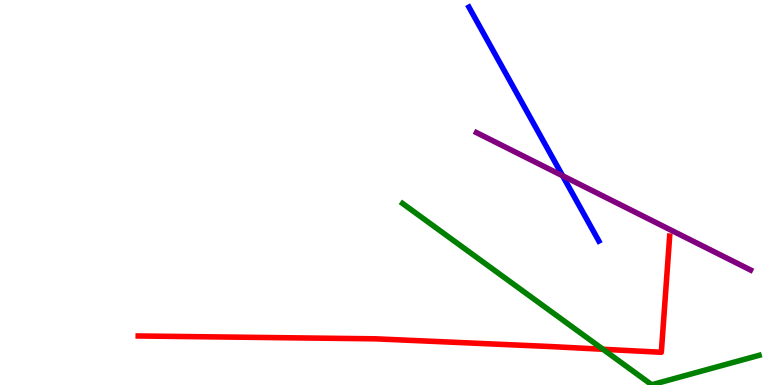[{'lines': ['blue', 'red'], 'intersections': []}, {'lines': ['green', 'red'], 'intersections': [{'x': 7.78, 'y': 0.928}]}, {'lines': ['purple', 'red'], 'intersections': []}, {'lines': ['blue', 'green'], 'intersections': []}, {'lines': ['blue', 'purple'], 'intersections': [{'x': 7.26, 'y': 5.43}]}, {'lines': ['green', 'purple'], 'intersections': []}]